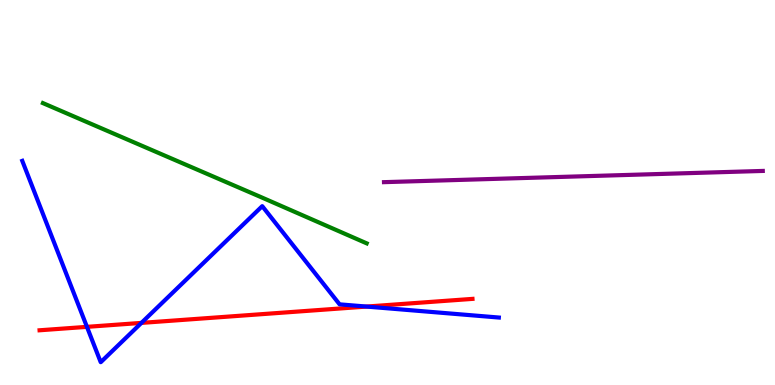[{'lines': ['blue', 'red'], 'intersections': [{'x': 1.12, 'y': 1.51}, {'x': 1.82, 'y': 1.61}, {'x': 4.73, 'y': 2.04}]}, {'lines': ['green', 'red'], 'intersections': []}, {'lines': ['purple', 'red'], 'intersections': []}, {'lines': ['blue', 'green'], 'intersections': []}, {'lines': ['blue', 'purple'], 'intersections': []}, {'lines': ['green', 'purple'], 'intersections': []}]